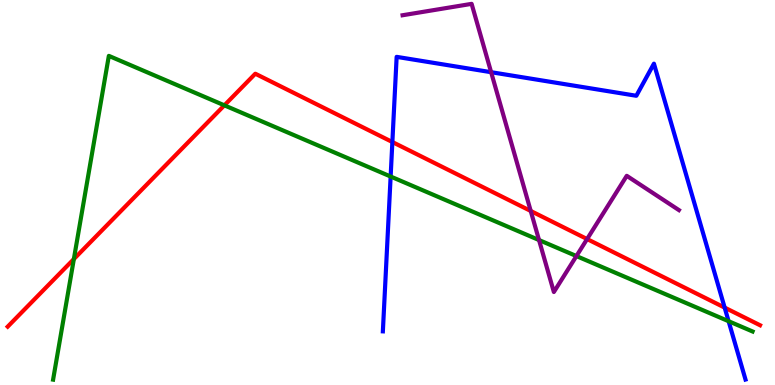[{'lines': ['blue', 'red'], 'intersections': [{'x': 5.06, 'y': 6.31}, {'x': 9.35, 'y': 2.01}]}, {'lines': ['green', 'red'], 'intersections': [{'x': 0.953, 'y': 3.27}, {'x': 2.9, 'y': 7.26}]}, {'lines': ['purple', 'red'], 'intersections': [{'x': 6.85, 'y': 4.52}, {'x': 7.58, 'y': 3.79}]}, {'lines': ['blue', 'green'], 'intersections': [{'x': 5.04, 'y': 5.42}, {'x': 9.4, 'y': 1.66}]}, {'lines': ['blue', 'purple'], 'intersections': [{'x': 6.34, 'y': 8.12}]}, {'lines': ['green', 'purple'], 'intersections': [{'x': 6.96, 'y': 3.76}, {'x': 7.44, 'y': 3.35}]}]